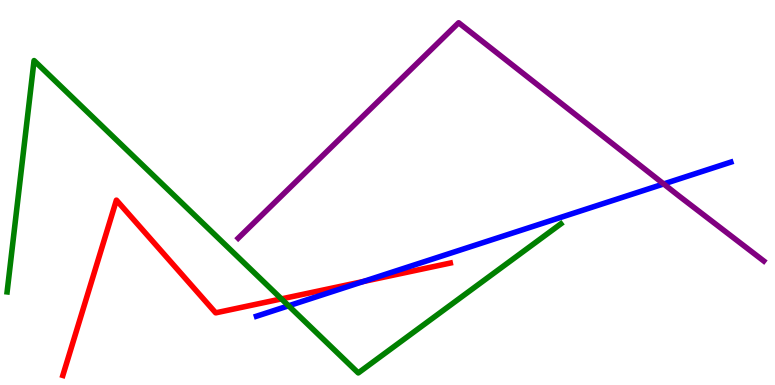[{'lines': ['blue', 'red'], 'intersections': [{'x': 4.69, 'y': 2.69}]}, {'lines': ['green', 'red'], 'intersections': [{'x': 3.63, 'y': 2.24}]}, {'lines': ['purple', 'red'], 'intersections': []}, {'lines': ['blue', 'green'], 'intersections': [{'x': 3.72, 'y': 2.06}]}, {'lines': ['blue', 'purple'], 'intersections': [{'x': 8.56, 'y': 5.22}]}, {'lines': ['green', 'purple'], 'intersections': []}]